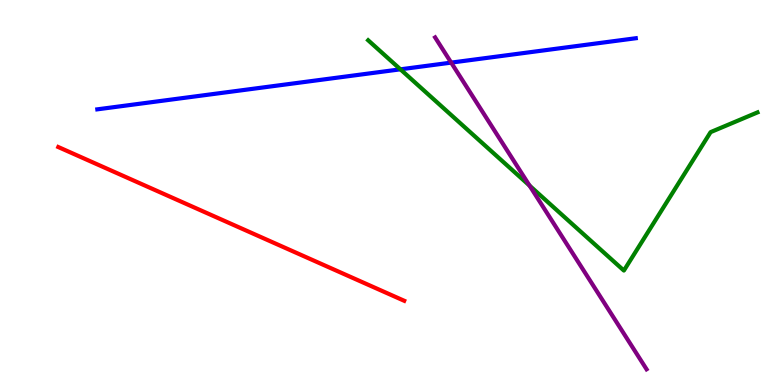[{'lines': ['blue', 'red'], 'intersections': []}, {'lines': ['green', 'red'], 'intersections': []}, {'lines': ['purple', 'red'], 'intersections': []}, {'lines': ['blue', 'green'], 'intersections': [{'x': 5.17, 'y': 8.2}]}, {'lines': ['blue', 'purple'], 'intersections': [{'x': 5.82, 'y': 8.37}]}, {'lines': ['green', 'purple'], 'intersections': [{'x': 6.83, 'y': 5.18}]}]